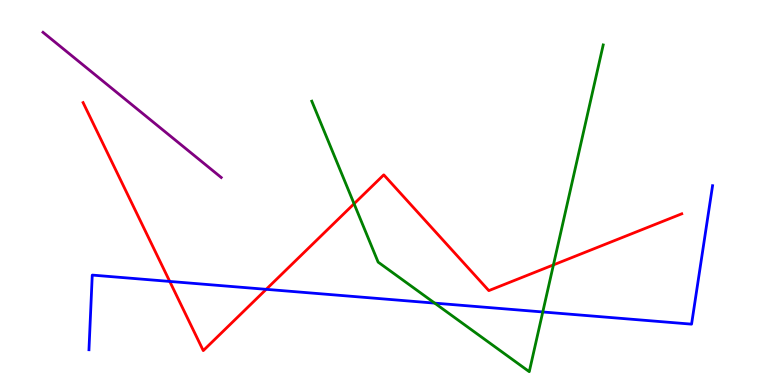[{'lines': ['blue', 'red'], 'intersections': [{'x': 2.19, 'y': 2.69}, {'x': 3.43, 'y': 2.48}]}, {'lines': ['green', 'red'], 'intersections': [{'x': 4.57, 'y': 4.71}, {'x': 7.14, 'y': 3.12}]}, {'lines': ['purple', 'red'], 'intersections': []}, {'lines': ['blue', 'green'], 'intersections': [{'x': 5.61, 'y': 2.13}, {'x': 7.0, 'y': 1.9}]}, {'lines': ['blue', 'purple'], 'intersections': []}, {'lines': ['green', 'purple'], 'intersections': []}]